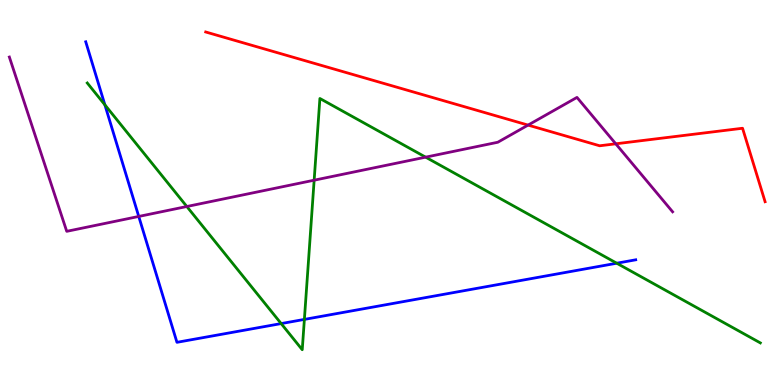[{'lines': ['blue', 'red'], 'intersections': []}, {'lines': ['green', 'red'], 'intersections': []}, {'lines': ['purple', 'red'], 'intersections': [{'x': 6.81, 'y': 6.75}, {'x': 7.95, 'y': 6.26}]}, {'lines': ['blue', 'green'], 'intersections': [{'x': 1.35, 'y': 7.28}, {'x': 3.63, 'y': 1.6}, {'x': 3.93, 'y': 1.7}, {'x': 7.96, 'y': 3.16}]}, {'lines': ['blue', 'purple'], 'intersections': [{'x': 1.79, 'y': 4.38}]}, {'lines': ['green', 'purple'], 'intersections': [{'x': 2.41, 'y': 4.64}, {'x': 4.05, 'y': 5.32}, {'x': 5.49, 'y': 5.92}]}]